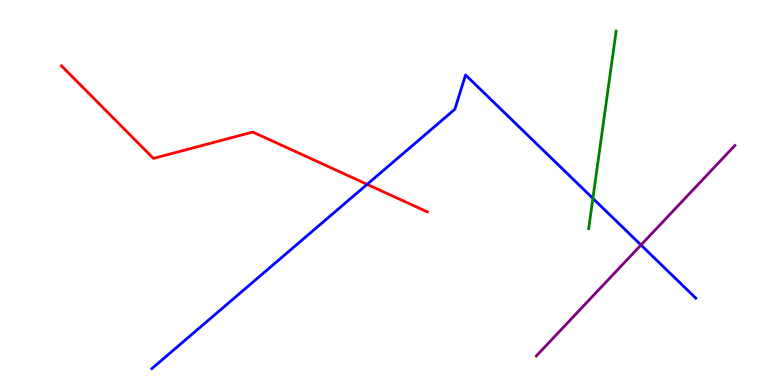[{'lines': ['blue', 'red'], 'intersections': [{'x': 4.74, 'y': 5.21}]}, {'lines': ['green', 'red'], 'intersections': []}, {'lines': ['purple', 'red'], 'intersections': []}, {'lines': ['blue', 'green'], 'intersections': [{'x': 7.65, 'y': 4.85}]}, {'lines': ['blue', 'purple'], 'intersections': [{'x': 8.27, 'y': 3.64}]}, {'lines': ['green', 'purple'], 'intersections': []}]